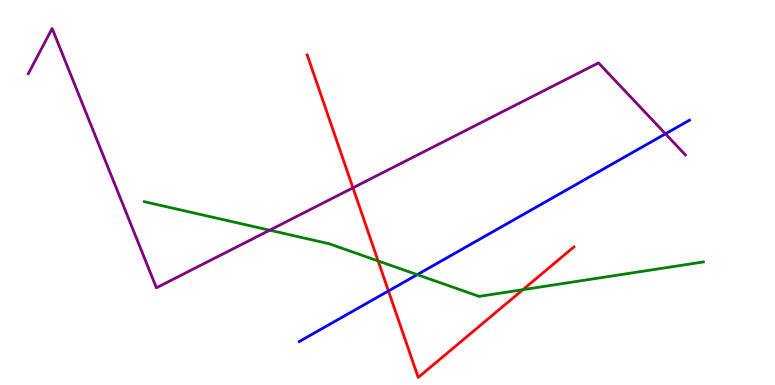[{'lines': ['blue', 'red'], 'intersections': [{'x': 5.01, 'y': 2.44}]}, {'lines': ['green', 'red'], 'intersections': [{'x': 4.88, 'y': 3.22}, {'x': 6.75, 'y': 2.48}]}, {'lines': ['purple', 'red'], 'intersections': [{'x': 4.55, 'y': 5.12}]}, {'lines': ['blue', 'green'], 'intersections': [{'x': 5.38, 'y': 2.87}]}, {'lines': ['blue', 'purple'], 'intersections': [{'x': 8.59, 'y': 6.52}]}, {'lines': ['green', 'purple'], 'intersections': [{'x': 3.48, 'y': 4.02}]}]